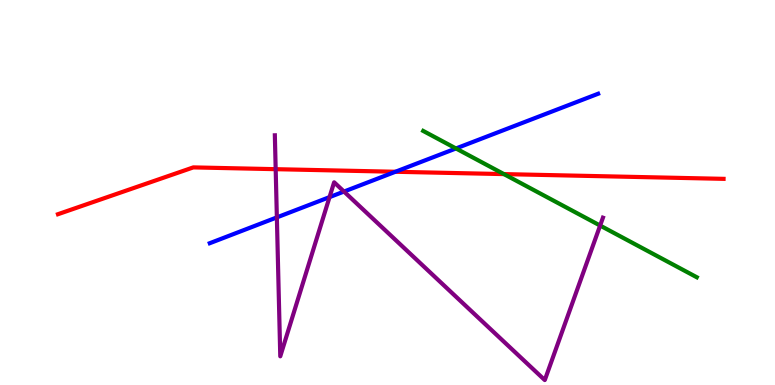[{'lines': ['blue', 'red'], 'intersections': [{'x': 5.1, 'y': 5.54}]}, {'lines': ['green', 'red'], 'intersections': [{'x': 6.5, 'y': 5.48}]}, {'lines': ['purple', 'red'], 'intersections': [{'x': 3.56, 'y': 5.61}]}, {'lines': ['blue', 'green'], 'intersections': [{'x': 5.88, 'y': 6.14}]}, {'lines': ['blue', 'purple'], 'intersections': [{'x': 3.57, 'y': 4.35}, {'x': 4.25, 'y': 4.88}, {'x': 4.44, 'y': 5.02}]}, {'lines': ['green', 'purple'], 'intersections': [{'x': 7.74, 'y': 4.14}]}]